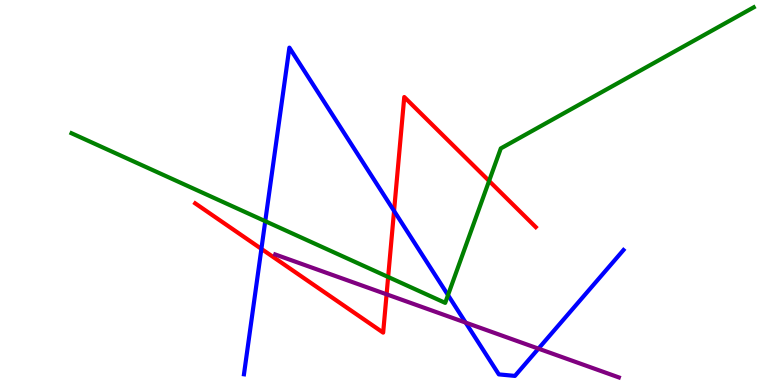[{'lines': ['blue', 'red'], 'intersections': [{'x': 3.37, 'y': 3.54}, {'x': 5.08, 'y': 4.52}]}, {'lines': ['green', 'red'], 'intersections': [{'x': 5.01, 'y': 2.81}, {'x': 6.31, 'y': 5.3}]}, {'lines': ['purple', 'red'], 'intersections': [{'x': 4.99, 'y': 2.36}]}, {'lines': ['blue', 'green'], 'intersections': [{'x': 3.42, 'y': 4.26}, {'x': 5.78, 'y': 2.34}]}, {'lines': ['blue', 'purple'], 'intersections': [{'x': 6.01, 'y': 1.62}, {'x': 6.95, 'y': 0.944}]}, {'lines': ['green', 'purple'], 'intersections': []}]